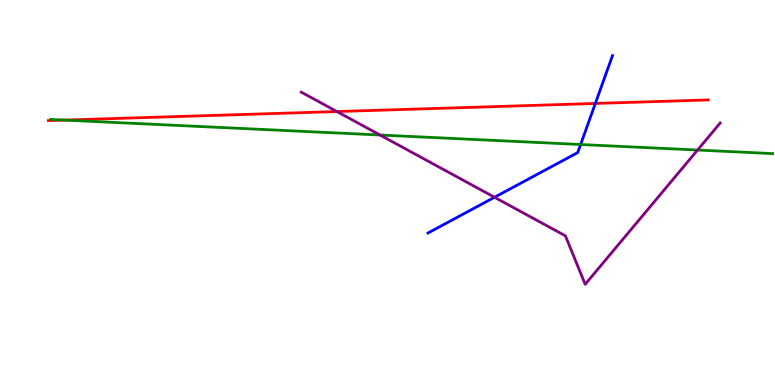[{'lines': ['blue', 'red'], 'intersections': [{'x': 7.68, 'y': 7.31}]}, {'lines': ['green', 'red'], 'intersections': [{'x': 0.831, 'y': 6.88}]}, {'lines': ['purple', 'red'], 'intersections': [{'x': 4.35, 'y': 7.1}]}, {'lines': ['blue', 'green'], 'intersections': [{'x': 7.49, 'y': 6.25}]}, {'lines': ['blue', 'purple'], 'intersections': [{'x': 6.38, 'y': 4.88}]}, {'lines': ['green', 'purple'], 'intersections': [{'x': 4.9, 'y': 6.49}, {'x': 9.0, 'y': 6.1}]}]